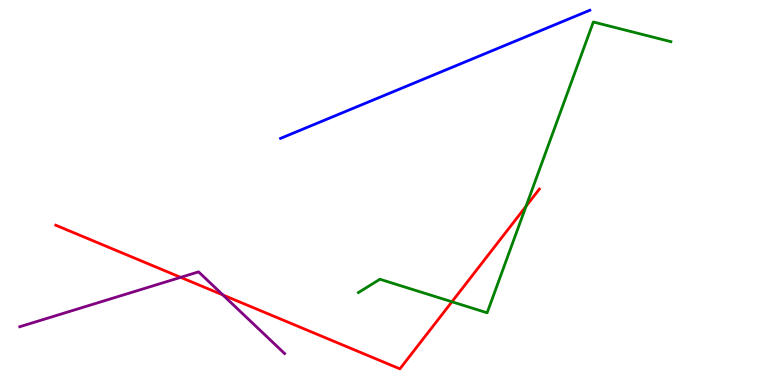[{'lines': ['blue', 'red'], 'intersections': []}, {'lines': ['green', 'red'], 'intersections': [{'x': 5.83, 'y': 2.16}, {'x': 6.79, 'y': 4.64}]}, {'lines': ['purple', 'red'], 'intersections': [{'x': 2.33, 'y': 2.8}, {'x': 2.88, 'y': 2.34}]}, {'lines': ['blue', 'green'], 'intersections': []}, {'lines': ['blue', 'purple'], 'intersections': []}, {'lines': ['green', 'purple'], 'intersections': []}]